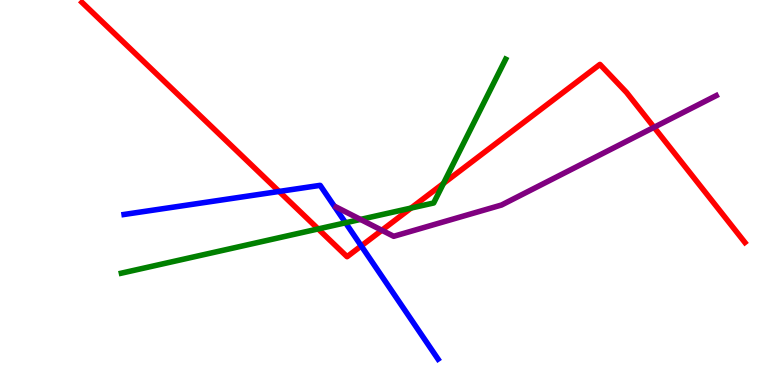[{'lines': ['blue', 'red'], 'intersections': [{'x': 3.6, 'y': 5.03}, {'x': 4.66, 'y': 3.61}]}, {'lines': ['green', 'red'], 'intersections': [{'x': 4.11, 'y': 4.05}, {'x': 5.3, 'y': 4.6}, {'x': 5.72, 'y': 5.24}]}, {'lines': ['purple', 'red'], 'intersections': [{'x': 4.93, 'y': 4.02}, {'x': 8.44, 'y': 6.69}]}, {'lines': ['blue', 'green'], 'intersections': [{'x': 4.46, 'y': 4.21}]}, {'lines': ['blue', 'purple'], 'intersections': []}, {'lines': ['green', 'purple'], 'intersections': [{'x': 4.65, 'y': 4.3}]}]